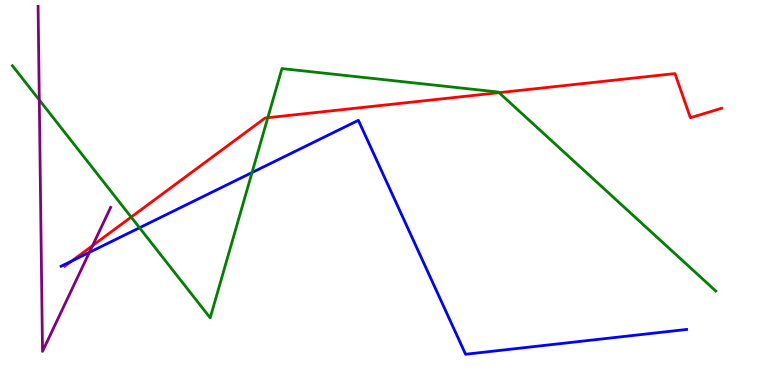[{'lines': ['blue', 'red'], 'intersections': [{'x': 0.925, 'y': 3.22}]}, {'lines': ['green', 'red'], 'intersections': [{'x': 1.69, 'y': 4.36}, {'x': 3.46, 'y': 6.94}, {'x': 6.44, 'y': 7.59}]}, {'lines': ['purple', 'red'], 'intersections': [{'x': 1.19, 'y': 3.62}]}, {'lines': ['blue', 'green'], 'intersections': [{'x': 1.8, 'y': 4.08}, {'x': 3.25, 'y': 5.52}]}, {'lines': ['blue', 'purple'], 'intersections': [{'x': 1.15, 'y': 3.44}]}, {'lines': ['green', 'purple'], 'intersections': [{'x': 0.507, 'y': 7.4}]}]